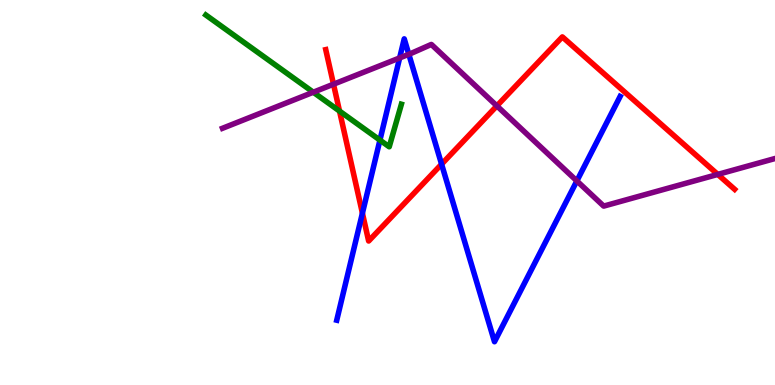[{'lines': ['blue', 'red'], 'intersections': [{'x': 4.68, 'y': 4.46}, {'x': 5.7, 'y': 5.74}]}, {'lines': ['green', 'red'], 'intersections': [{'x': 4.38, 'y': 7.11}]}, {'lines': ['purple', 'red'], 'intersections': [{'x': 4.3, 'y': 7.81}, {'x': 6.41, 'y': 7.25}, {'x': 9.26, 'y': 5.47}]}, {'lines': ['blue', 'green'], 'intersections': [{'x': 4.9, 'y': 6.36}]}, {'lines': ['blue', 'purple'], 'intersections': [{'x': 5.16, 'y': 8.5}, {'x': 5.28, 'y': 8.59}, {'x': 7.44, 'y': 5.3}]}, {'lines': ['green', 'purple'], 'intersections': [{'x': 4.04, 'y': 7.6}]}]